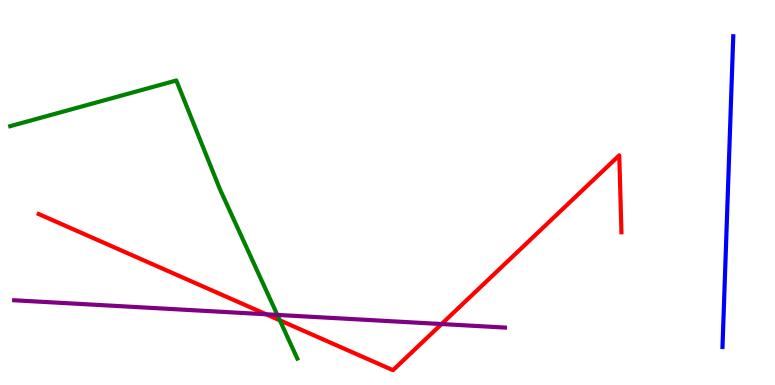[{'lines': ['blue', 'red'], 'intersections': []}, {'lines': ['green', 'red'], 'intersections': [{'x': 3.61, 'y': 1.68}]}, {'lines': ['purple', 'red'], 'intersections': [{'x': 3.43, 'y': 1.84}, {'x': 5.7, 'y': 1.58}]}, {'lines': ['blue', 'green'], 'intersections': []}, {'lines': ['blue', 'purple'], 'intersections': []}, {'lines': ['green', 'purple'], 'intersections': [{'x': 3.58, 'y': 1.82}]}]